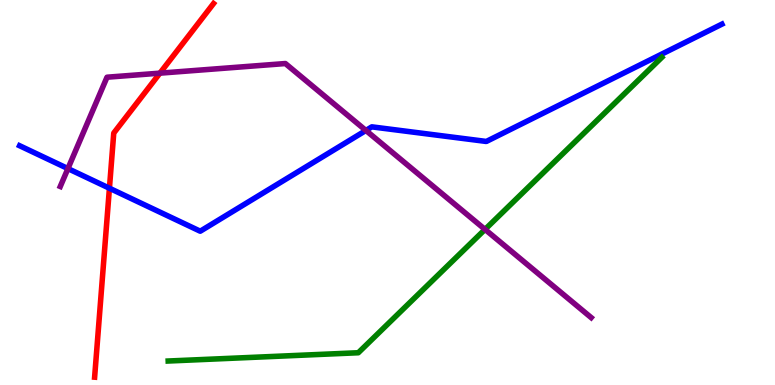[{'lines': ['blue', 'red'], 'intersections': [{'x': 1.41, 'y': 5.11}]}, {'lines': ['green', 'red'], 'intersections': []}, {'lines': ['purple', 'red'], 'intersections': [{'x': 2.06, 'y': 8.1}]}, {'lines': ['blue', 'green'], 'intersections': []}, {'lines': ['blue', 'purple'], 'intersections': [{'x': 0.877, 'y': 5.62}, {'x': 4.72, 'y': 6.61}]}, {'lines': ['green', 'purple'], 'intersections': [{'x': 6.26, 'y': 4.04}]}]